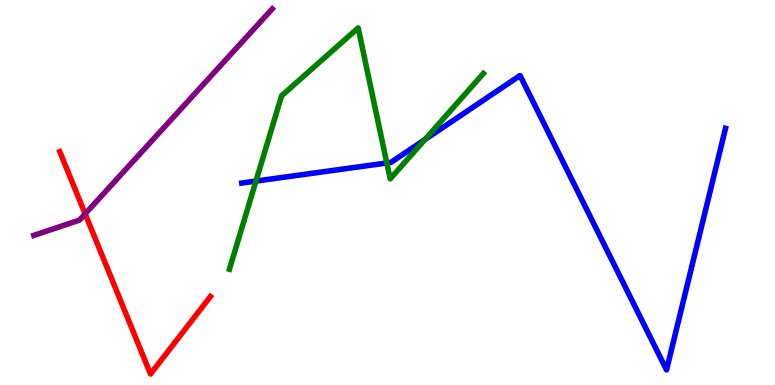[{'lines': ['blue', 'red'], 'intersections': []}, {'lines': ['green', 'red'], 'intersections': []}, {'lines': ['purple', 'red'], 'intersections': [{'x': 1.1, 'y': 4.45}]}, {'lines': ['blue', 'green'], 'intersections': [{'x': 3.3, 'y': 5.3}, {'x': 4.99, 'y': 5.77}, {'x': 5.48, 'y': 6.38}]}, {'lines': ['blue', 'purple'], 'intersections': []}, {'lines': ['green', 'purple'], 'intersections': []}]